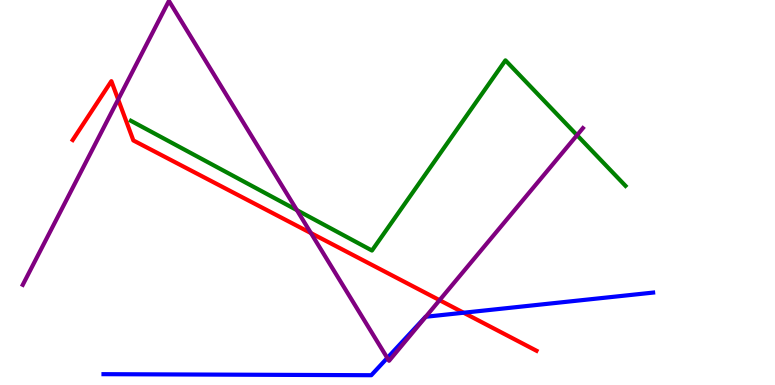[{'lines': ['blue', 'red'], 'intersections': [{'x': 5.98, 'y': 1.88}]}, {'lines': ['green', 'red'], 'intersections': []}, {'lines': ['purple', 'red'], 'intersections': [{'x': 1.52, 'y': 7.42}, {'x': 4.01, 'y': 3.95}, {'x': 5.67, 'y': 2.2}]}, {'lines': ['blue', 'green'], 'intersections': []}, {'lines': ['blue', 'purple'], 'intersections': [{'x': 5.0, 'y': 0.702}, {'x': 5.49, 'y': 1.77}]}, {'lines': ['green', 'purple'], 'intersections': [{'x': 3.83, 'y': 4.54}, {'x': 7.45, 'y': 6.49}]}]